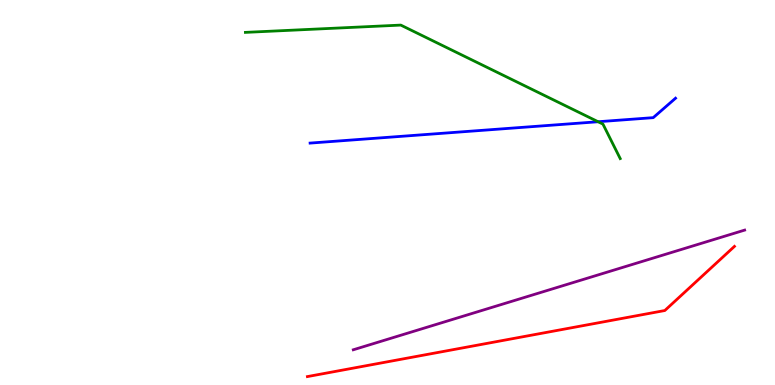[{'lines': ['blue', 'red'], 'intersections': []}, {'lines': ['green', 'red'], 'intersections': []}, {'lines': ['purple', 'red'], 'intersections': []}, {'lines': ['blue', 'green'], 'intersections': [{'x': 7.72, 'y': 6.84}]}, {'lines': ['blue', 'purple'], 'intersections': []}, {'lines': ['green', 'purple'], 'intersections': []}]